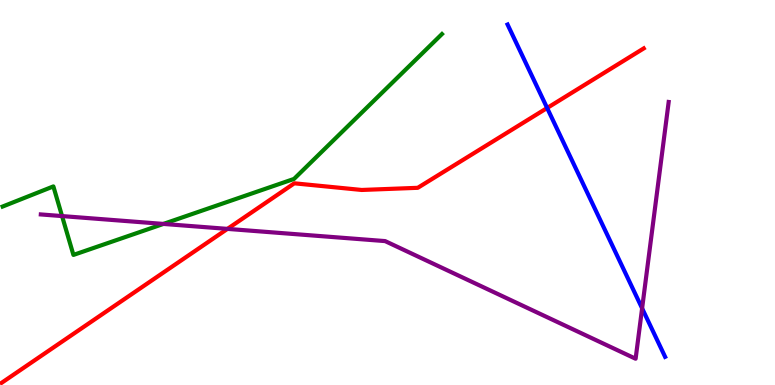[{'lines': ['blue', 'red'], 'intersections': [{'x': 7.06, 'y': 7.19}]}, {'lines': ['green', 'red'], 'intersections': []}, {'lines': ['purple', 'red'], 'intersections': [{'x': 2.93, 'y': 4.05}]}, {'lines': ['blue', 'green'], 'intersections': []}, {'lines': ['blue', 'purple'], 'intersections': [{'x': 8.29, 'y': 1.99}]}, {'lines': ['green', 'purple'], 'intersections': [{'x': 0.801, 'y': 4.39}, {'x': 2.11, 'y': 4.18}]}]